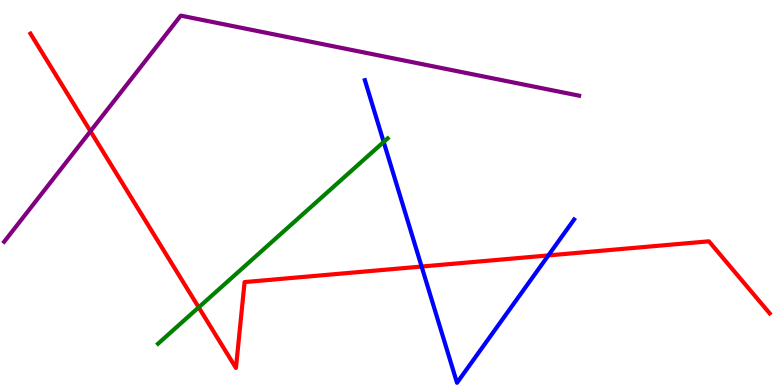[{'lines': ['blue', 'red'], 'intersections': [{'x': 5.44, 'y': 3.08}, {'x': 7.08, 'y': 3.37}]}, {'lines': ['green', 'red'], 'intersections': [{'x': 2.56, 'y': 2.02}]}, {'lines': ['purple', 'red'], 'intersections': [{'x': 1.17, 'y': 6.59}]}, {'lines': ['blue', 'green'], 'intersections': [{'x': 4.95, 'y': 6.31}]}, {'lines': ['blue', 'purple'], 'intersections': []}, {'lines': ['green', 'purple'], 'intersections': []}]